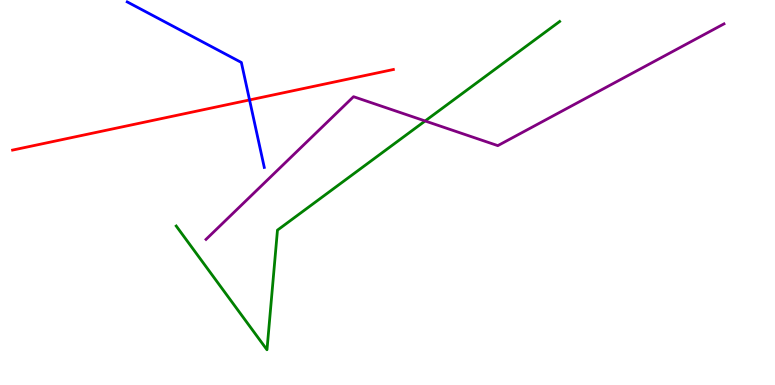[{'lines': ['blue', 'red'], 'intersections': [{'x': 3.22, 'y': 7.4}]}, {'lines': ['green', 'red'], 'intersections': []}, {'lines': ['purple', 'red'], 'intersections': []}, {'lines': ['blue', 'green'], 'intersections': []}, {'lines': ['blue', 'purple'], 'intersections': []}, {'lines': ['green', 'purple'], 'intersections': [{'x': 5.49, 'y': 6.86}]}]